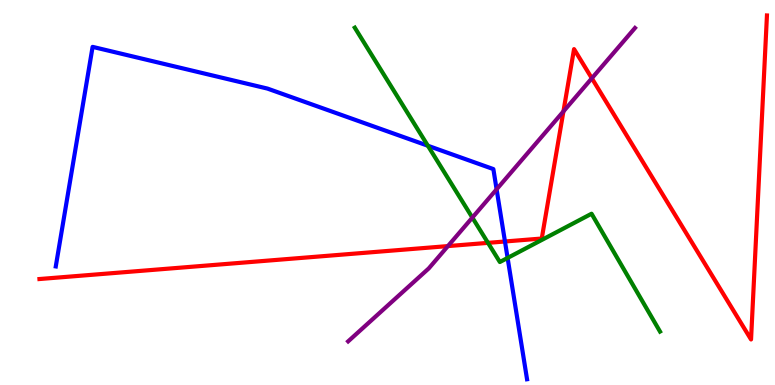[{'lines': ['blue', 'red'], 'intersections': [{'x': 6.52, 'y': 3.73}]}, {'lines': ['green', 'red'], 'intersections': [{'x': 6.3, 'y': 3.69}]}, {'lines': ['purple', 'red'], 'intersections': [{'x': 5.78, 'y': 3.61}, {'x': 7.27, 'y': 7.11}, {'x': 7.64, 'y': 7.97}]}, {'lines': ['blue', 'green'], 'intersections': [{'x': 5.52, 'y': 6.21}, {'x': 6.55, 'y': 3.3}]}, {'lines': ['blue', 'purple'], 'intersections': [{'x': 6.41, 'y': 5.08}]}, {'lines': ['green', 'purple'], 'intersections': [{'x': 6.09, 'y': 4.35}]}]